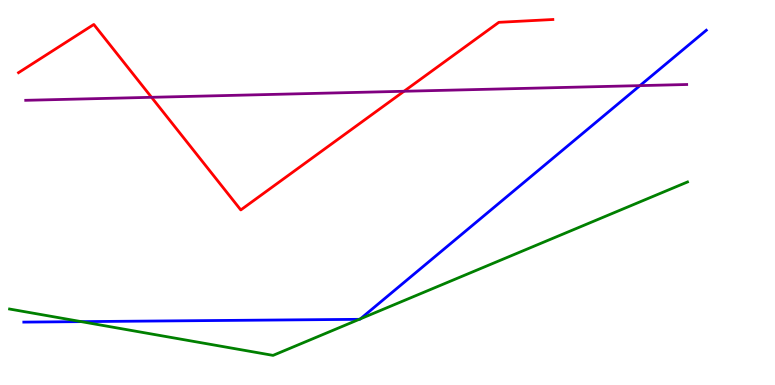[{'lines': ['blue', 'red'], 'intersections': []}, {'lines': ['green', 'red'], 'intersections': []}, {'lines': ['purple', 'red'], 'intersections': [{'x': 1.96, 'y': 7.47}, {'x': 5.21, 'y': 7.63}]}, {'lines': ['blue', 'green'], 'intersections': [{'x': 1.05, 'y': 1.65}, {'x': 4.64, 'y': 1.71}, {'x': 4.65, 'y': 1.72}]}, {'lines': ['blue', 'purple'], 'intersections': [{'x': 8.26, 'y': 7.78}]}, {'lines': ['green', 'purple'], 'intersections': []}]